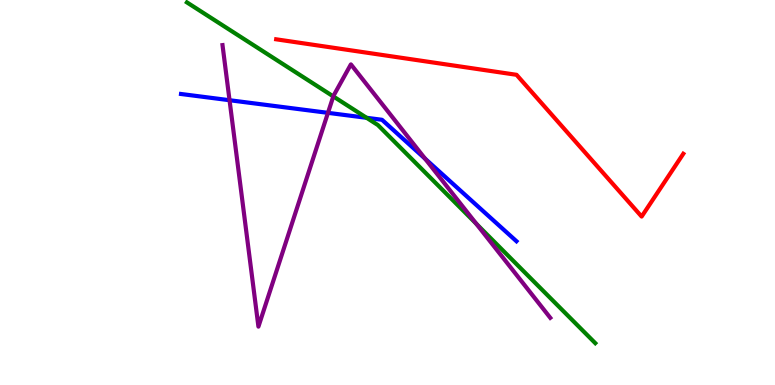[{'lines': ['blue', 'red'], 'intersections': []}, {'lines': ['green', 'red'], 'intersections': []}, {'lines': ['purple', 'red'], 'intersections': []}, {'lines': ['blue', 'green'], 'intersections': [{'x': 4.73, 'y': 6.94}]}, {'lines': ['blue', 'purple'], 'intersections': [{'x': 2.96, 'y': 7.4}, {'x': 4.23, 'y': 7.07}, {'x': 5.49, 'y': 5.88}]}, {'lines': ['green', 'purple'], 'intersections': [{'x': 4.3, 'y': 7.5}, {'x': 6.15, 'y': 4.19}]}]